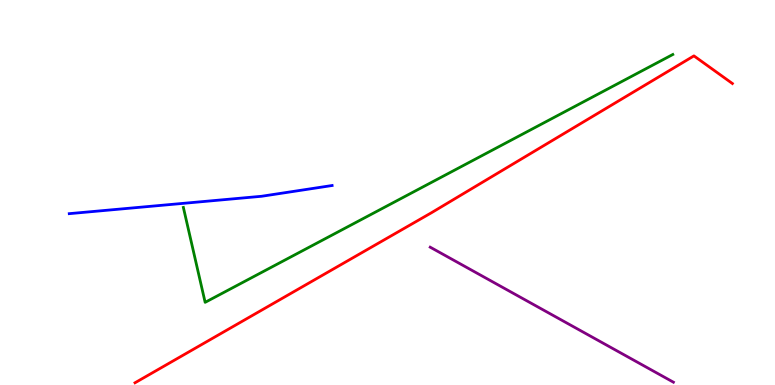[{'lines': ['blue', 'red'], 'intersections': []}, {'lines': ['green', 'red'], 'intersections': []}, {'lines': ['purple', 'red'], 'intersections': []}, {'lines': ['blue', 'green'], 'intersections': []}, {'lines': ['blue', 'purple'], 'intersections': []}, {'lines': ['green', 'purple'], 'intersections': []}]